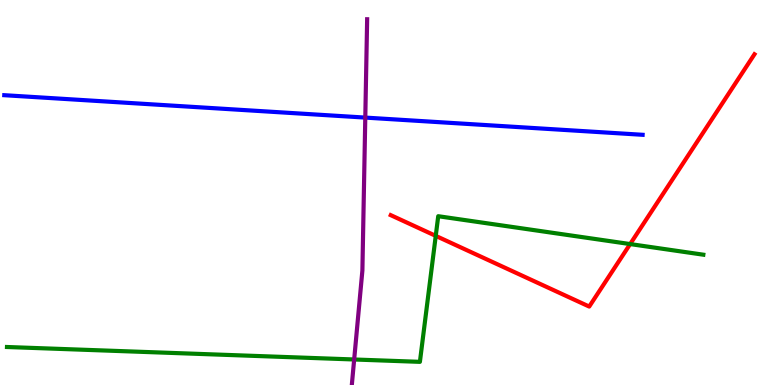[{'lines': ['blue', 'red'], 'intersections': []}, {'lines': ['green', 'red'], 'intersections': [{'x': 5.62, 'y': 3.87}, {'x': 8.13, 'y': 3.66}]}, {'lines': ['purple', 'red'], 'intersections': []}, {'lines': ['blue', 'green'], 'intersections': []}, {'lines': ['blue', 'purple'], 'intersections': [{'x': 4.71, 'y': 6.95}]}, {'lines': ['green', 'purple'], 'intersections': [{'x': 4.57, 'y': 0.663}]}]